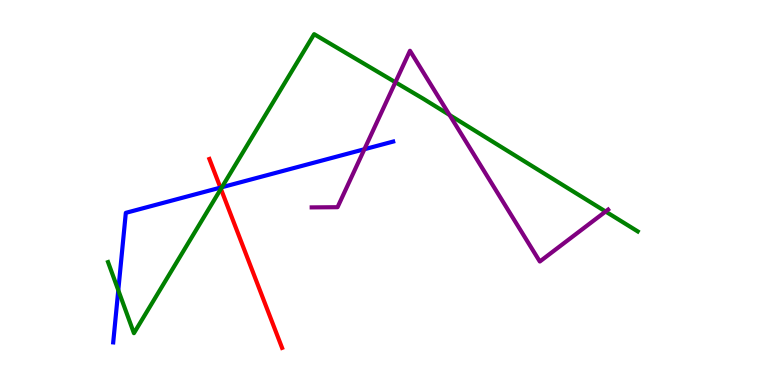[{'lines': ['blue', 'red'], 'intersections': [{'x': 2.84, 'y': 5.13}]}, {'lines': ['green', 'red'], 'intersections': [{'x': 2.85, 'y': 5.09}]}, {'lines': ['purple', 'red'], 'intersections': []}, {'lines': ['blue', 'green'], 'intersections': [{'x': 1.53, 'y': 2.46}, {'x': 2.86, 'y': 5.14}]}, {'lines': ['blue', 'purple'], 'intersections': [{'x': 4.7, 'y': 6.12}]}, {'lines': ['green', 'purple'], 'intersections': [{'x': 5.1, 'y': 7.86}, {'x': 5.8, 'y': 7.01}, {'x': 7.81, 'y': 4.51}]}]